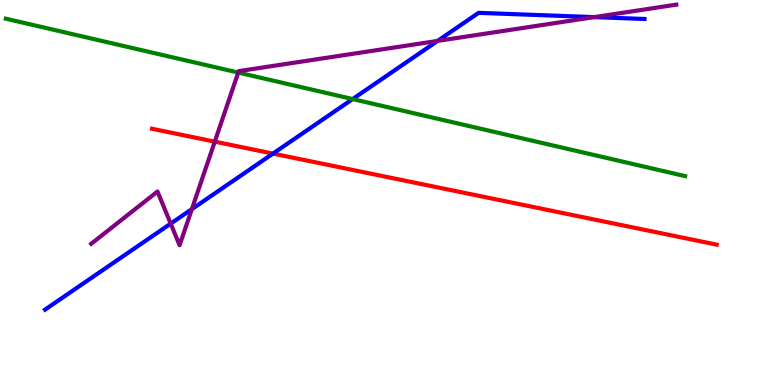[{'lines': ['blue', 'red'], 'intersections': [{'x': 3.52, 'y': 6.01}]}, {'lines': ['green', 'red'], 'intersections': []}, {'lines': ['purple', 'red'], 'intersections': [{'x': 2.77, 'y': 6.32}]}, {'lines': ['blue', 'green'], 'intersections': [{'x': 4.55, 'y': 7.43}]}, {'lines': ['blue', 'purple'], 'intersections': [{'x': 2.2, 'y': 4.19}, {'x': 2.48, 'y': 4.57}, {'x': 5.65, 'y': 8.94}, {'x': 7.67, 'y': 9.56}]}, {'lines': ['green', 'purple'], 'intersections': [{'x': 3.07, 'y': 8.12}]}]